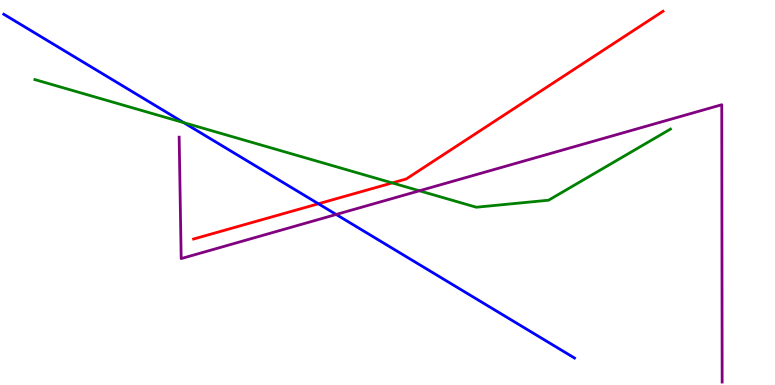[{'lines': ['blue', 'red'], 'intersections': [{'x': 4.11, 'y': 4.71}]}, {'lines': ['green', 'red'], 'intersections': [{'x': 5.06, 'y': 5.25}]}, {'lines': ['purple', 'red'], 'intersections': []}, {'lines': ['blue', 'green'], 'intersections': [{'x': 2.37, 'y': 6.81}]}, {'lines': ['blue', 'purple'], 'intersections': [{'x': 4.34, 'y': 4.43}]}, {'lines': ['green', 'purple'], 'intersections': [{'x': 5.41, 'y': 5.04}]}]